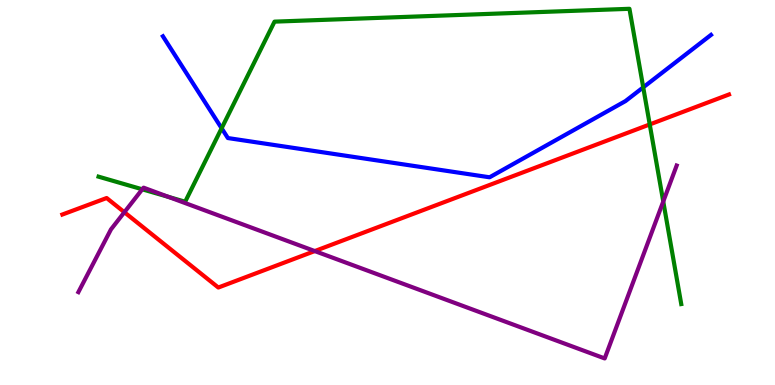[{'lines': ['blue', 'red'], 'intersections': []}, {'lines': ['green', 'red'], 'intersections': [{'x': 8.38, 'y': 6.77}]}, {'lines': ['purple', 'red'], 'intersections': [{'x': 1.6, 'y': 4.49}, {'x': 4.06, 'y': 3.48}]}, {'lines': ['blue', 'green'], 'intersections': [{'x': 2.86, 'y': 6.67}, {'x': 8.3, 'y': 7.73}]}, {'lines': ['blue', 'purple'], 'intersections': []}, {'lines': ['green', 'purple'], 'intersections': [{'x': 1.84, 'y': 5.08}, {'x': 2.17, 'y': 4.89}, {'x': 8.56, 'y': 4.77}]}]